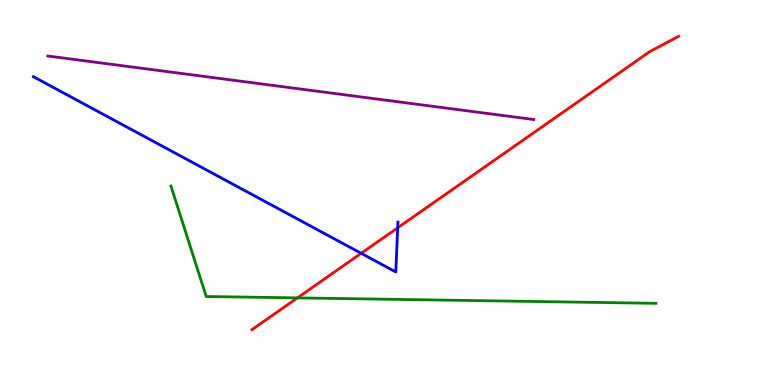[{'lines': ['blue', 'red'], 'intersections': [{'x': 4.66, 'y': 3.42}, {'x': 5.13, 'y': 4.08}]}, {'lines': ['green', 'red'], 'intersections': [{'x': 3.84, 'y': 2.26}]}, {'lines': ['purple', 'red'], 'intersections': []}, {'lines': ['blue', 'green'], 'intersections': []}, {'lines': ['blue', 'purple'], 'intersections': []}, {'lines': ['green', 'purple'], 'intersections': []}]